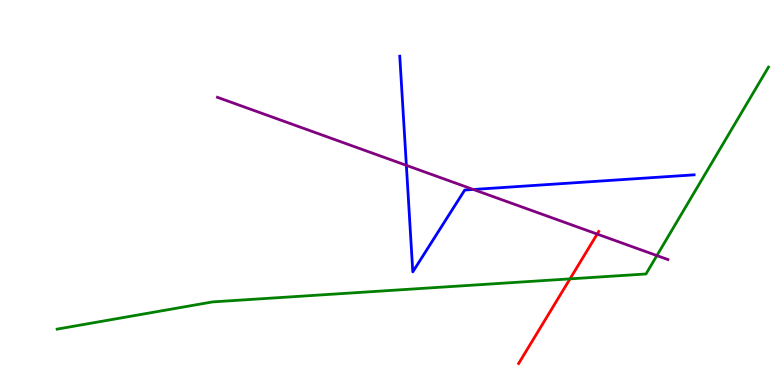[{'lines': ['blue', 'red'], 'intersections': []}, {'lines': ['green', 'red'], 'intersections': [{'x': 7.35, 'y': 2.76}]}, {'lines': ['purple', 'red'], 'intersections': [{'x': 7.71, 'y': 3.92}]}, {'lines': ['blue', 'green'], 'intersections': []}, {'lines': ['blue', 'purple'], 'intersections': [{'x': 5.24, 'y': 5.71}, {'x': 6.11, 'y': 5.08}]}, {'lines': ['green', 'purple'], 'intersections': [{'x': 8.48, 'y': 3.36}]}]